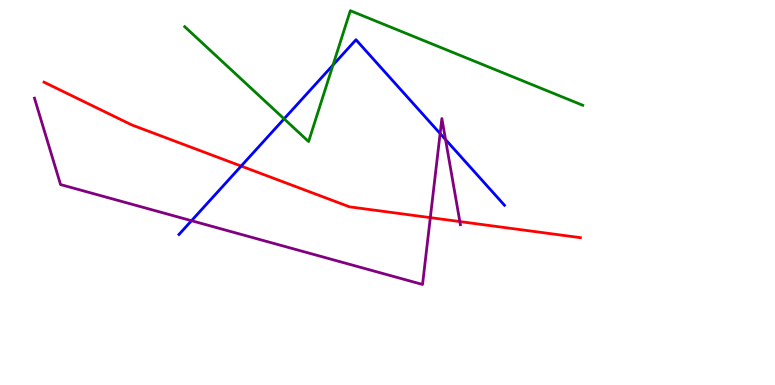[{'lines': ['blue', 'red'], 'intersections': [{'x': 3.11, 'y': 5.69}]}, {'lines': ['green', 'red'], 'intersections': []}, {'lines': ['purple', 'red'], 'intersections': [{'x': 5.55, 'y': 4.35}, {'x': 5.93, 'y': 4.25}]}, {'lines': ['blue', 'green'], 'intersections': [{'x': 3.67, 'y': 6.91}, {'x': 4.3, 'y': 8.31}]}, {'lines': ['blue', 'purple'], 'intersections': [{'x': 2.47, 'y': 4.27}, {'x': 5.68, 'y': 6.53}, {'x': 5.75, 'y': 6.37}]}, {'lines': ['green', 'purple'], 'intersections': []}]